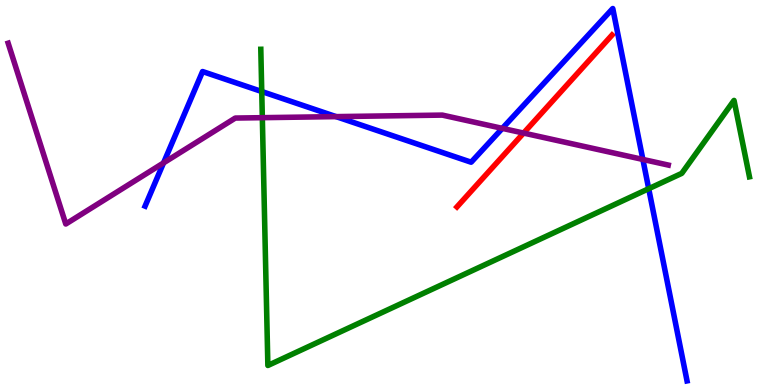[{'lines': ['blue', 'red'], 'intersections': []}, {'lines': ['green', 'red'], 'intersections': []}, {'lines': ['purple', 'red'], 'intersections': [{'x': 6.76, 'y': 6.54}]}, {'lines': ['blue', 'green'], 'intersections': [{'x': 3.38, 'y': 7.62}, {'x': 8.37, 'y': 5.1}]}, {'lines': ['blue', 'purple'], 'intersections': [{'x': 2.11, 'y': 5.77}, {'x': 4.34, 'y': 6.97}, {'x': 6.48, 'y': 6.67}, {'x': 8.3, 'y': 5.86}]}, {'lines': ['green', 'purple'], 'intersections': [{'x': 3.38, 'y': 6.94}]}]